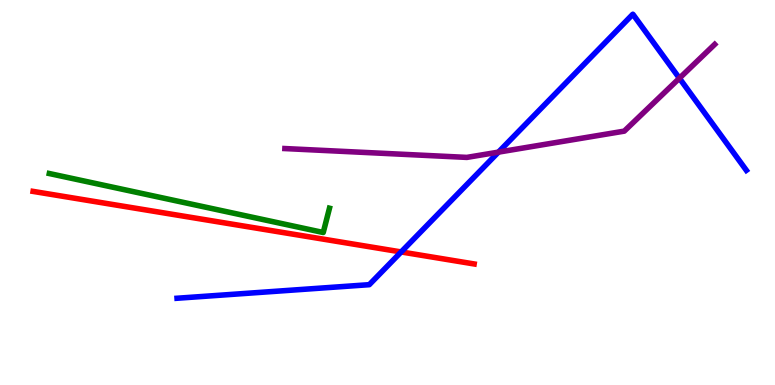[{'lines': ['blue', 'red'], 'intersections': [{'x': 5.18, 'y': 3.46}]}, {'lines': ['green', 'red'], 'intersections': []}, {'lines': ['purple', 'red'], 'intersections': []}, {'lines': ['blue', 'green'], 'intersections': []}, {'lines': ['blue', 'purple'], 'intersections': [{'x': 6.43, 'y': 6.05}, {'x': 8.77, 'y': 7.97}]}, {'lines': ['green', 'purple'], 'intersections': []}]